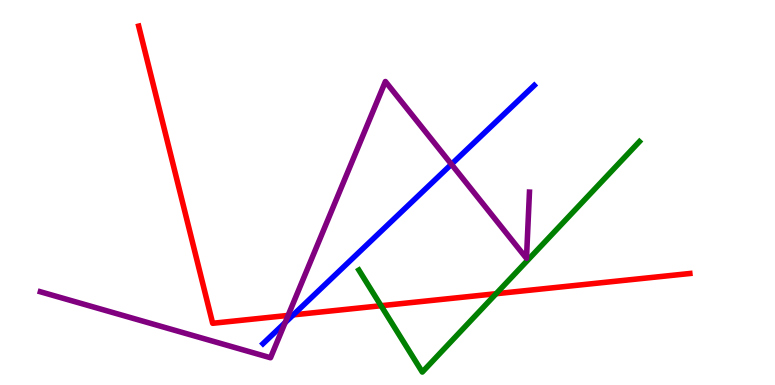[{'lines': ['blue', 'red'], 'intersections': [{'x': 3.78, 'y': 1.82}]}, {'lines': ['green', 'red'], 'intersections': [{'x': 4.92, 'y': 2.06}, {'x': 6.4, 'y': 2.37}]}, {'lines': ['purple', 'red'], 'intersections': [{'x': 3.72, 'y': 1.81}]}, {'lines': ['blue', 'green'], 'intersections': []}, {'lines': ['blue', 'purple'], 'intersections': [{'x': 3.68, 'y': 1.62}, {'x': 5.82, 'y': 5.73}]}, {'lines': ['green', 'purple'], 'intersections': []}]